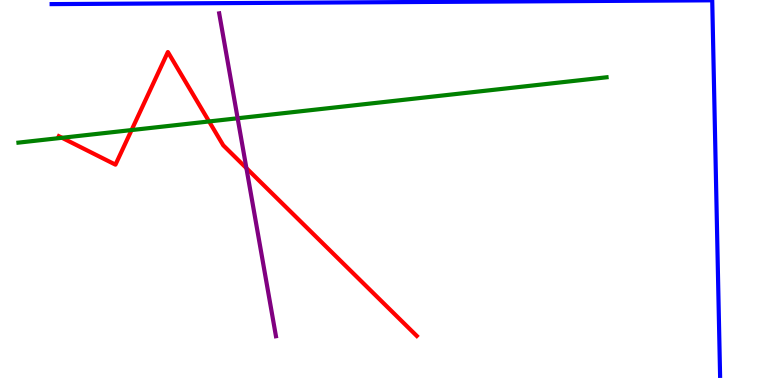[{'lines': ['blue', 'red'], 'intersections': []}, {'lines': ['green', 'red'], 'intersections': [{'x': 0.8, 'y': 6.42}, {'x': 1.7, 'y': 6.62}, {'x': 2.7, 'y': 6.85}]}, {'lines': ['purple', 'red'], 'intersections': [{'x': 3.18, 'y': 5.63}]}, {'lines': ['blue', 'green'], 'intersections': []}, {'lines': ['blue', 'purple'], 'intersections': []}, {'lines': ['green', 'purple'], 'intersections': [{'x': 3.07, 'y': 6.93}]}]